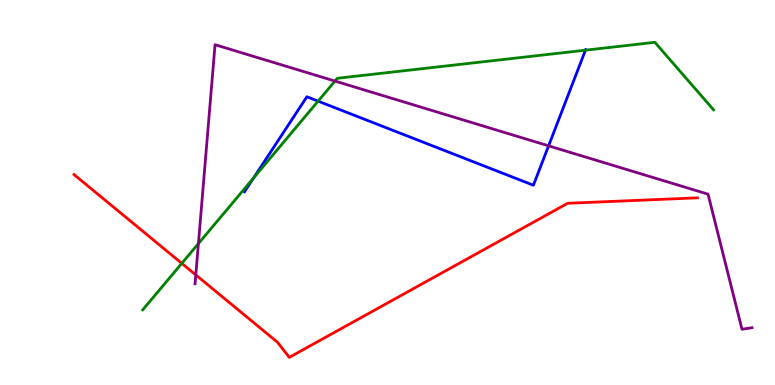[{'lines': ['blue', 'red'], 'intersections': []}, {'lines': ['green', 'red'], 'intersections': [{'x': 2.35, 'y': 3.16}]}, {'lines': ['purple', 'red'], 'intersections': [{'x': 2.53, 'y': 2.86}]}, {'lines': ['blue', 'green'], 'intersections': [{'x': 3.27, 'y': 5.38}, {'x': 4.1, 'y': 7.37}, {'x': 7.55, 'y': 8.7}]}, {'lines': ['blue', 'purple'], 'intersections': [{'x': 7.08, 'y': 6.21}]}, {'lines': ['green', 'purple'], 'intersections': [{'x': 2.56, 'y': 3.67}, {'x': 4.32, 'y': 7.89}]}]